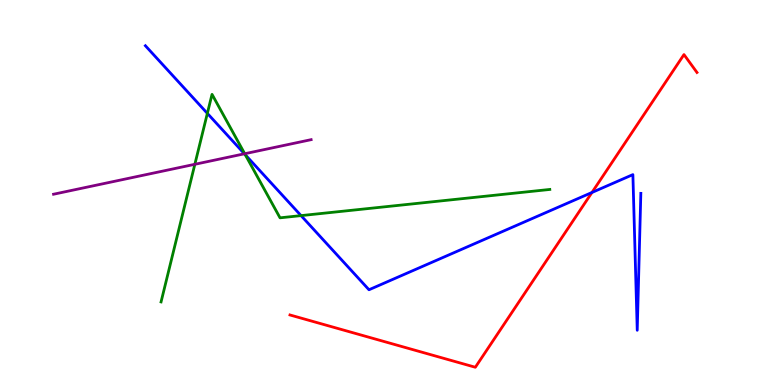[{'lines': ['blue', 'red'], 'intersections': [{'x': 7.64, 'y': 5.0}]}, {'lines': ['green', 'red'], 'intersections': []}, {'lines': ['purple', 'red'], 'intersections': []}, {'lines': ['blue', 'green'], 'intersections': [{'x': 2.68, 'y': 7.06}, {'x': 3.17, 'y': 5.98}, {'x': 3.88, 'y': 4.4}]}, {'lines': ['blue', 'purple'], 'intersections': [{'x': 3.15, 'y': 6.01}]}, {'lines': ['green', 'purple'], 'intersections': [{'x': 2.51, 'y': 5.73}, {'x': 3.16, 'y': 6.01}]}]